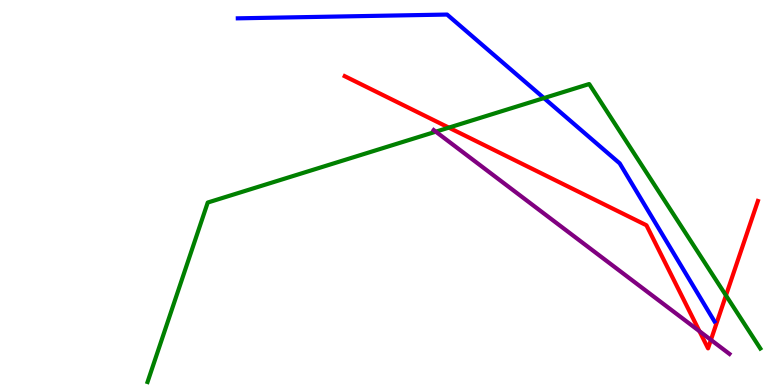[{'lines': ['blue', 'red'], 'intersections': []}, {'lines': ['green', 'red'], 'intersections': [{'x': 5.79, 'y': 6.68}, {'x': 9.37, 'y': 2.33}]}, {'lines': ['purple', 'red'], 'intersections': [{'x': 9.03, 'y': 1.4}, {'x': 9.17, 'y': 1.17}]}, {'lines': ['blue', 'green'], 'intersections': [{'x': 7.02, 'y': 7.45}]}, {'lines': ['blue', 'purple'], 'intersections': []}, {'lines': ['green', 'purple'], 'intersections': [{'x': 5.62, 'y': 6.58}]}]